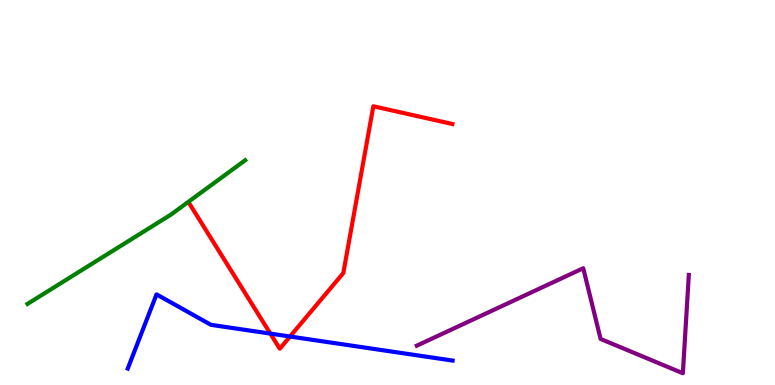[{'lines': ['blue', 'red'], 'intersections': [{'x': 3.49, 'y': 1.33}, {'x': 3.74, 'y': 1.26}]}, {'lines': ['green', 'red'], 'intersections': []}, {'lines': ['purple', 'red'], 'intersections': []}, {'lines': ['blue', 'green'], 'intersections': []}, {'lines': ['blue', 'purple'], 'intersections': []}, {'lines': ['green', 'purple'], 'intersections': []}]